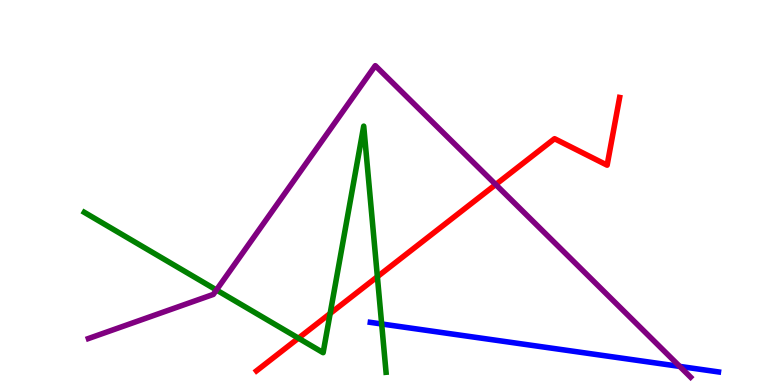[{'lines': ['blue', 'red'], 'intersections': []}, {'lines': ['green', 'red'], 'intersections': [{'x': 3.85, 'y': 1.22}, {'x': 4.26, 'y': 1.86}, {'x': 4.87, 'y': 2.81}]}, {'lines': ['purple', 'red'], 'intersections': [{'x': 6.4, 'y': 5.21}]}, {'lines': ['blue', 'green'], 'intersections': [{'x': 4.92, 'y': 1.59}]}, {'lines': ['blue', 'purple'], 'intersections': [{'x': 8.77, 'y': 0.483}]}, {'lines': ['green', 'purple'], 'intersections': [{'x': 2.79, 'y': 2.47}]}]